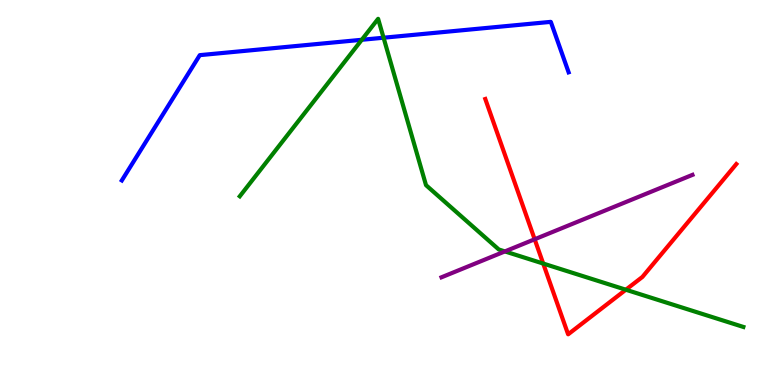[{'lines': ['blue', 'red'], 'intersections': []}, {'lines': ['green', 'red'], 'intersections': [{'x': 7.01, 'y': 3.15}, {'x': 8.08, 'y': 2.47}]}, {'lines': ['purple', 'red'], 'intersections': [{'x': 6.9, 'y': 3.79}]}, {'lines': ['blue', 'green'], 'intersections': [{'x': 4.67, 'y': 8.97}, {'x': 4.95, 'y': 9.02}]}, {'lines': ['blue', 'purple'], 'intersections': []}, {'lines': ['green', 'purple'], 'intersections': [{'x': 6.51, 'y': 3.47}]}]